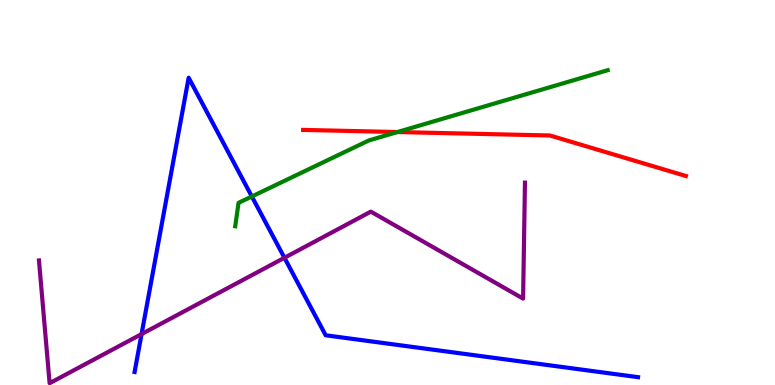[{'lines': ['blue', 'red'], 'intersections': []}, {'lines': ['green', 'red'], 'intersections': [{'x': 5.13, 'y': 6.57}]}, {'lines': ['purple', 'red'], 'intersections': []}, {'lines': ['blue', 'green'], 'intersections': [{'x': 3.25, 'y': 4.9}]}, {'lines': ['blue', 'purple'], 'intersections': [{'x': 1.83, 'y': 1.32}, {'x': 3.67, 'y': 3.3}]}, {'lines': ['green', 'purple'], 'intersections': []}]